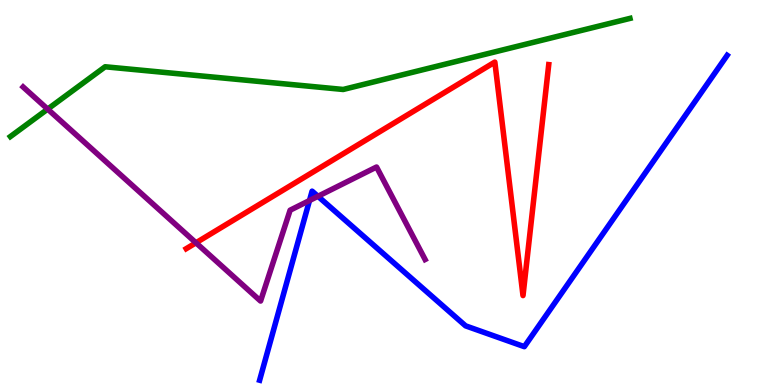[{'lines': ['blue', 'red'], 'intersections': []}, {'lines': ['green', 'red'], 'intersections': []}, {'lines': ['purple', 'red'], 'intersections': [{'x': 2.53, 'y': 3.69}]}, {'lines': ['blue', 'green'], 'intersections': []}, {'lines': ['blue', 'purple'], 'intersections': [{'x': 3.99, 'y': 4.79}, {'x': 4.1, 'y': 4.9}]}, {'lines': ['green', 'purple'], 'intersections': [{'x': 0.615, 'y': 7.17}]}]